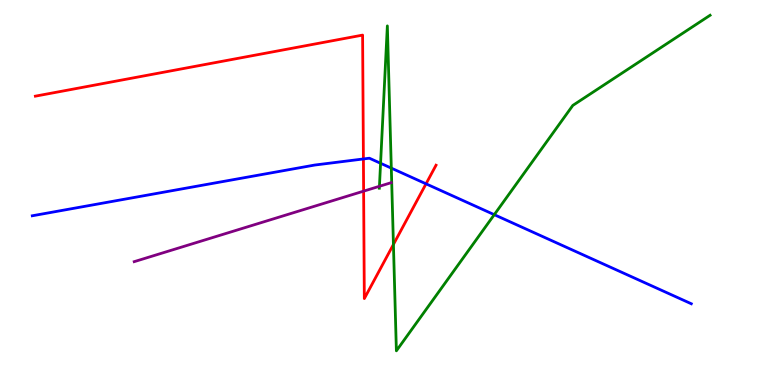[{'lines': ['blue', 'red'], 'intersections': [{'x': 4.69, 'y': 5.87}, {'x': 5.5, 'y': 5.23}]}, {'lines': ['green', 'red'], 'intersections': [{'x': 5.08, 'y': 3.65}]}, {'lines': ['purple', 'red'], 'intersections': [{'x': 4.69, 'y': 5.04}]}, {'lines': ['blue', 'green'], 'intersections': [{'x': 4.91, 'y': 5.76}, {'x': 5.05, 'y': 5.63}, {'x': 6.38, 'y': 4.42}]}, {'lines': ['blue', 'purple'], 'intersections': []}, {'lines': ['green', 'purple'], 'intersections': [{'x': 4.9, 'y': 5.16}]}]